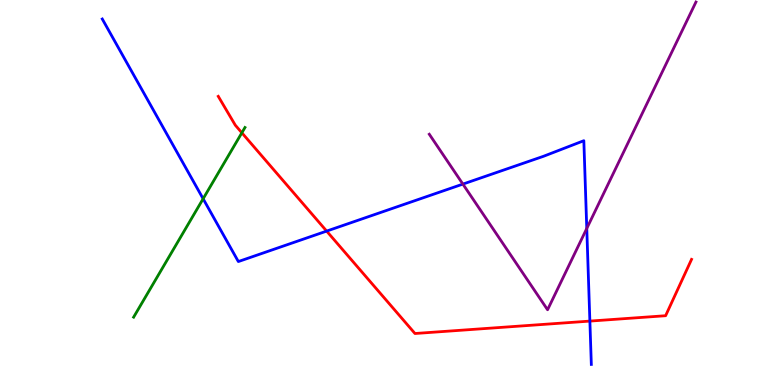[{'lines': ['blue', 'red'], 'intersections': [{'x': 4.21, 'y': 4.0}, {'x': 7.61, 'y': 1.66}]}, {'lines': ['green', 'red'], 'intersections': [{'x': 3.12, 'y': 6.55}]}, {'lines': ['purple', 'red'], 'intersections': []}, {'lines': ['blue', 'green'], 'intersections': [{'x': 2.62, 'y': 4.84}]}, {'lines': ['blue', 'purple'], 'intersections': [{'x': 5.97, 'y': 5.22}, {'x': 7.57, 'y': 4.07}]}, {'lines': ['green', 'purple'], 'intersections': []}]